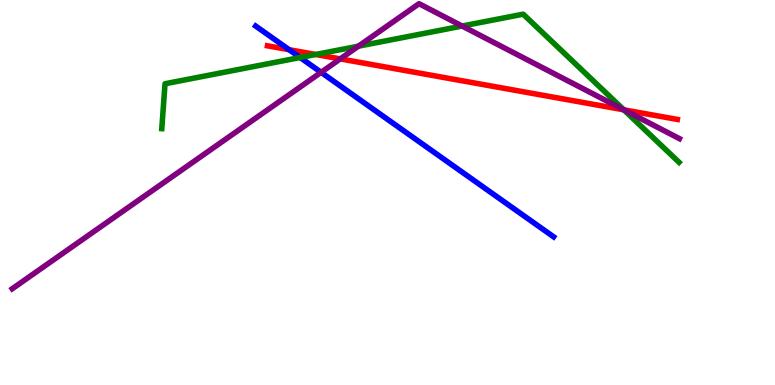[{'lines': ['blue', 'red'], 'intersections': [{'x': 3.73, 'y': 8.71}]}, {'lines': ['green', 'red'], 'intersections': [{'x': 4.07, 'y': 8.58}, {'x': 8.05, 'y': 7.15}]}, {'lines': ['purple', 'red'], 'intersections': [{'x': 4.39, 'y': 8.47}, {'x': 8.05, 'y': 7.15}]}, {'lines': ['blue', 'green'], 'intersections': [{'x': 3.87, 'y': 8.51}]}, {'lines': ['blue', 'purple'], 'intersections': [{'x': 4.14, 'y': 8.12}]}, {'lines': ['green', 'purple'], 'intersections': [{'x': 4.62, 'y': 8.8}, {'x': 5.96, 'y': 9.32}, {'x': 8.05, 'y': 7.15}]}]